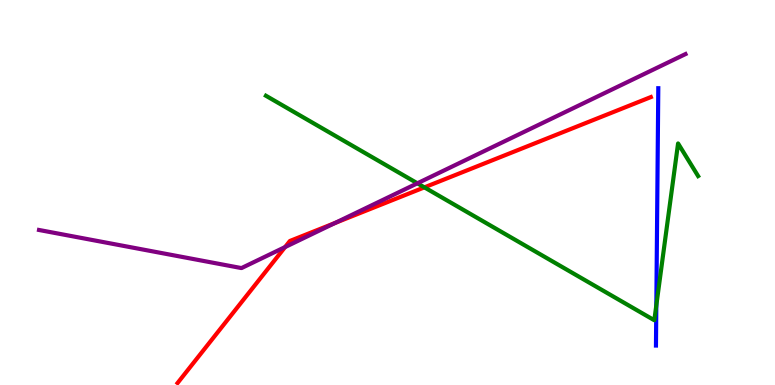[{'lines': ['blue', 'red'], 'intersections': []}, {'lines': ['green', 'red'], 'intersections': [{'x': 5.48, 'y': 5.13}]}, {'lines': ['purple', 'red'], 'intersections': [{'x': 3.68, 'y': 3.58}, {'x': 4.32, 'y': 4.21}]}, {'lines': ['blue', 'green'], 'intersections': [{'x': 8.47, 'y': 2.07}]}, {'lines': ['blue', 'purple'], 'intersections': []}, {'lines': ['green', 'purple'], 'intersections': [{'x': 5.39, 'y': 5.24}]}]